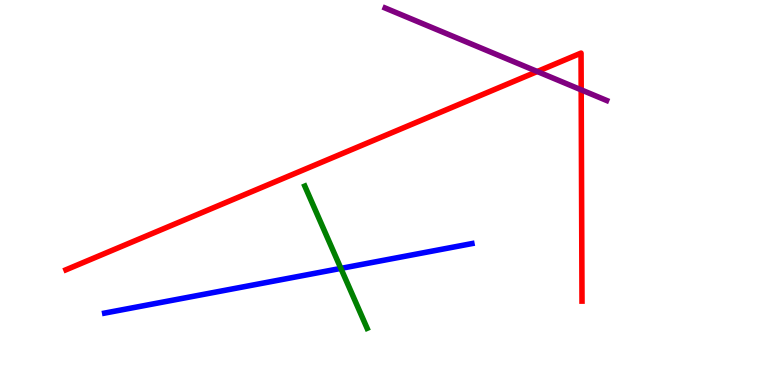[{'lines': ['blue', 'red'], 'intersections': []}, {'lines': ['green', 'red'], 'intersections': []}, {'lines': ['purple', 'red'], 'intersections': [{'x': 6.93, 'y': 8.14}, {'x': 7.5, 'y': 7.67}]}, {'lines': ['blue', 'green'], 'intersections': [{'x': 4.4, 'y': 3.03}]}, {'lines': ['blue', 'purple'], 'intersections': []}, {'lines': ['green', 'purple'], 'intersections': []}]